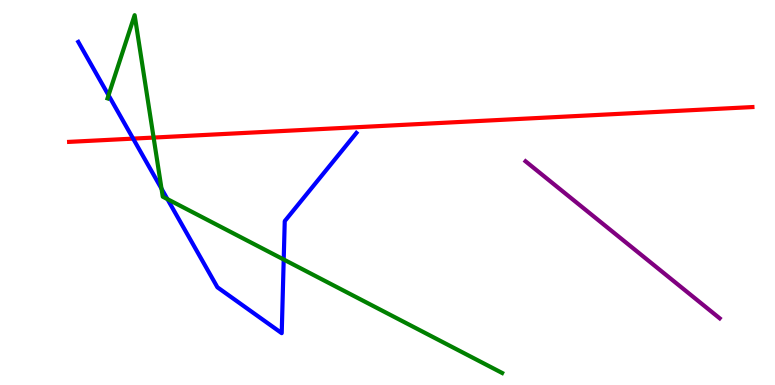[{'lines': ['blue', 'red'], 'intersections': [{'x': 1.72, 'y': 6.4}]}, {'lines': ['green', 'red'], 'intersections': [{'x': 1.98, 'y': 6.43}]}, {'lines': ['purple', 'red'], 'intersections': []}, {'lines': ['blue', 'green'], 'intersections': [{'x': 1.4, 'y': 7.53}, {'x': 2.08, 'y': 5.1}, {'x': 2.16, 'y': 4.83}, {'x': 3.66, 'y': 3.26}]}, {'lines': ['blue', 'purple'], 'intersections': []}, {'lines': ['green', 'purple'], 'intersections': []}]